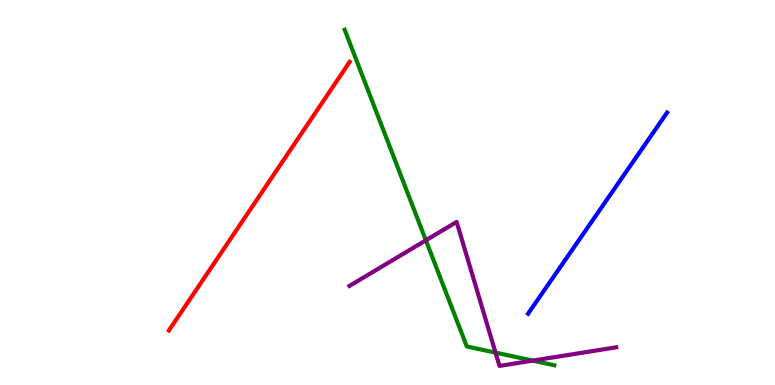[{'lines': ['blue', 'red'], 'intersections': []}, {'lines': ['green', 'red'], 'intersections': []}, {'lines': ['purple', 'red'], 'intersections': []}, {'lines': ['blue', 'green'], 'intersections': []}, {'lines': ['blue', 'purple'], 'intersections': []}, {'lines': ['green', 'purple'], 'intersections': [{'x': 5.5, 'y': 3.76}, {'x': 6.39, 'y': 0.841}, {'x': 6.87, 'y': 0.633}]}]